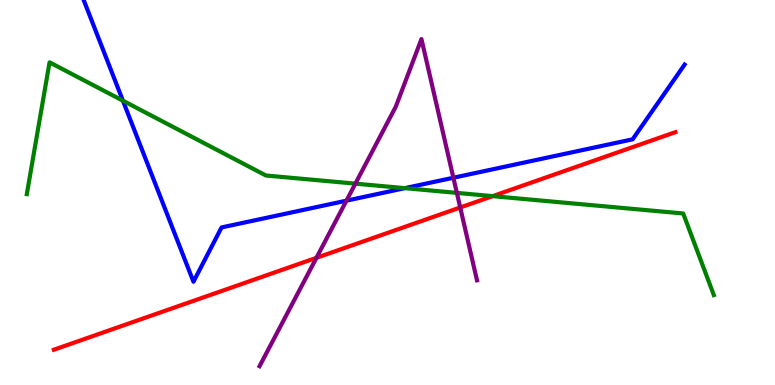[{'lines': ['blue', 'red'], 'intersections': []}, {'lines': ['green', 'red'], 'intersections': [{'x': 6.36, 'y': 4.91}]}, {'lines': ['purple', 'red'], 'intersections': [{'x': 4.08, 'y': 3.3}, {'x': 5.94, 'y': 4.61}]}, {'lines': ['blue', 'green'], 'intersections': [{'x': 1.59, 'y': 7.38}, {'x': 5.22, 'y': 5.11}]}, {'lines': ['blue', 'purple'], 'intersections': [{'x': 4.47, 'y': 4.79}, {'x': 5.85, 'y': 5.38}]}, {'lines': ['green', 'purple'], 'intersections': [{'x': 4.59, 'y': 5.23}, {'x': 5.89, 'y': 4.99}]}]